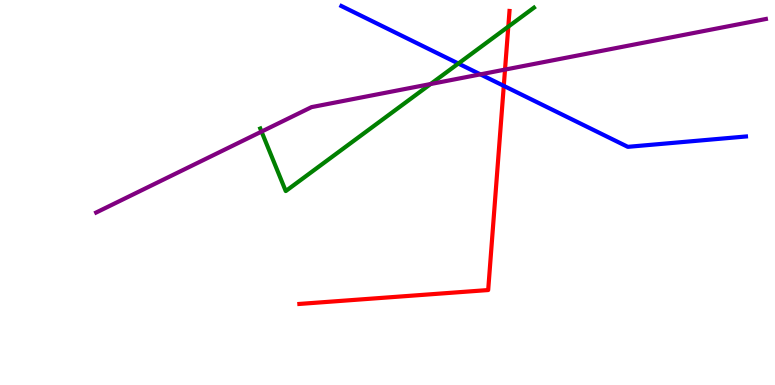[{'lines': ['blue', 'red'], 'intersections': [{'x': 6.5, 'y': 7.77}]}, {'lines': ['green', 'red'], 'intersections': [{'x': 6.56, 'y': 9.31}]}, {'lines': ['purple', 'red'], 'intersections': [{'x': 6.52, 'y': 8.19}]}, {'lines': ['blue', 'green'], 'intersections': [{'x': 5.91, 'y': 8.35}]}, {'lines': ['blue', 'purple'], 'intersections': [{'x': 6.2, 'y': 8.07}]}, {'lines': ['green', 'purple'], 'intersections': [{'x': 3.37, 'y': 6.58}, {'x': 5.56, 'y': 7.82}]}]